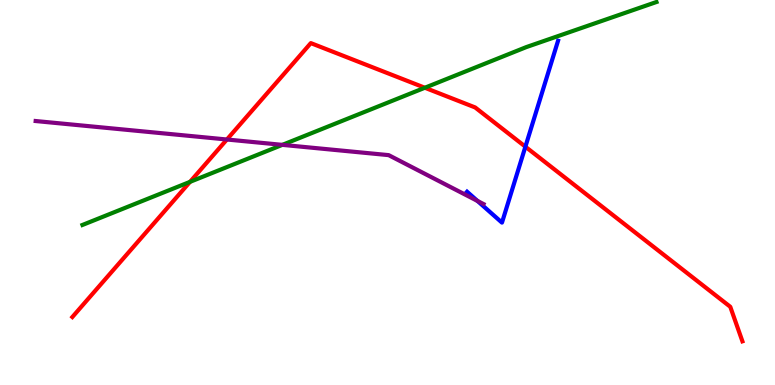[{'lines': ['blue', 'red'], 'intersections': [{'x': 6.78, 'y': 6.19}]}, {'lines': ['green', 'red'], 'intersections': [{'x': 2.45, 'y': 5.28}, {'x': 5.48, 'y': 7.72}]}, {'lines': ['purple', 'red'], 'intersections': [{'x': 2.93, 'y': 6.38}]}, {'lines': ['blue', 'green'], 'intersections': []}, {'lines': ['blue', 'purple'], 'intersections': [{'x': 6.16, 'y': 4.78}]}, {'lines': ['green', 'purple'], 'intersections': [{'x': 3.64, 'y': 6.24}]}]